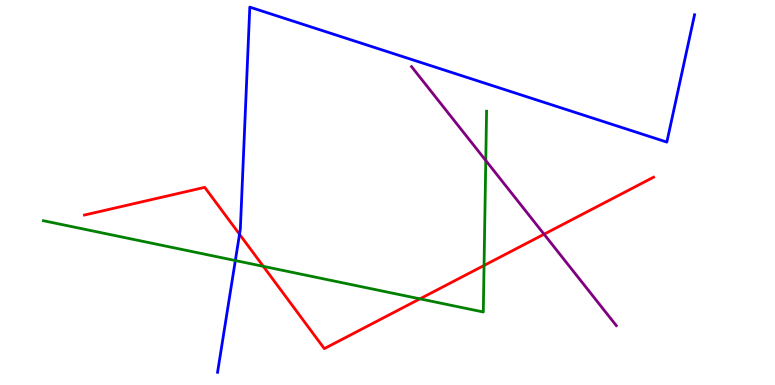[{'lines': ['blue', 'red'], 'intersections': [{'x': 3.09, 'y': 3.92}]}, {'lines': ['green', 'red'], 'intersections': [{'x': 3.4, 'y': 3.08}, {'x': 5.42, 'y': 2.24}, {'x': 6.25, 'y': 3.1}]}, {'lines': ['purple', 'red'], 'intersections': [{'x': 7.02, 'y': 3.92}]}, {'lines': ['blue', 'green'], 'intersections': [{'x': 3.04, 'y': 3.23}]}, {'lines': ['blue', 'purple'], 'intersections': []}, {'lines': ['green', 'purple'], 'intersections': [{'x': 6.27, 'y': 5.83}]}]